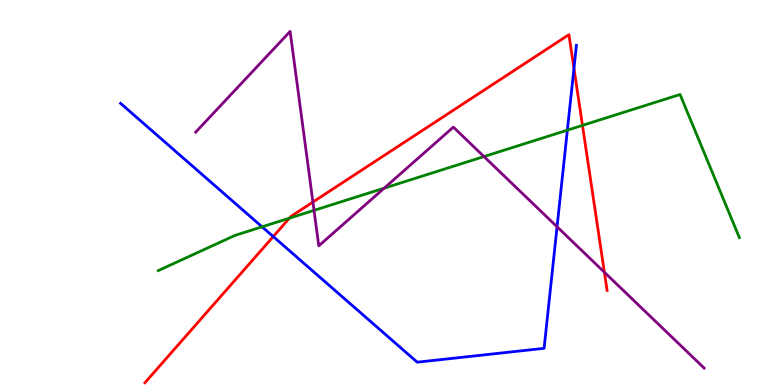[{'lines': ['blue', 'red'], 'intersections': [{'x': 3.53, 'y': 3.86}, {'x': 7.41, 'y': 8.23}]}, {'lines': ['green', 'red'], 'intersections': [{'x': 3.73, 'y': 4.33}, {'x': 7.52, 'y': 6.74}]}, {'lines': ['purple', 'red'], 'intersections': [{'x': 4.04, 'y': 4.75}, {'x': 7.8, 'y': 2.93}]}, {'lines': ['blue', 'green'], 'intersections': [{'x': 3.38, 'y': 4.11}, {'x': 7.32, 'y': 6.62}]}, {'lines': ['blue', 'purple'], 'intersections': [{'x': 7.19, 'y': 4.11}]}, {'lines': ['green', 'purple'], 'intersections': [{'x': 4.05, 'y': 4.54}, {'x': 4.96, 'y': 5.11}, {'x': 6.24, 'y': 5.93}]}]